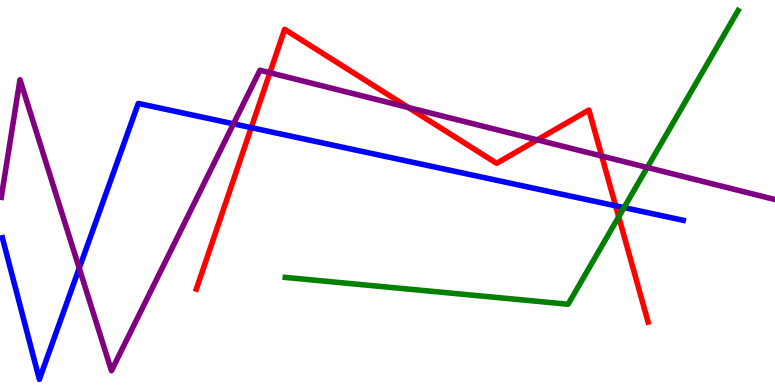[{'lines': ['blue', 'red'], 'intersections': [{'x': 3.24, 'y': 6.68}, {'x': 7.94, 'y': 4.65}]}, {'lines': ['green', 'red'], 'intersections': [{'x': 7.98, 'y': 4.37}]}, {'lines': ['purple', 'red'], 'intersections': [{'x': 3.48, 'y': 8.11}, {'x': 5.27, 'y': 7.21}, {'x': 6.93, 'y': 6.37}, {'x': 7.76, 'y': 5.95}]}, {'lines': ['blue', 'green'], 'intersections': [{'x': 8.05, 'y': 4.61}]}, {'lines': ['blue', 'purple'], 'intersections': [{'x': 1.02, 'y': 3.03}, {'x': 3.01, 'y': 6.78}]}, {'lines': ['green', 'purple'], 'intersections': [{'x': 8.35, 'y': 5.65}]}]